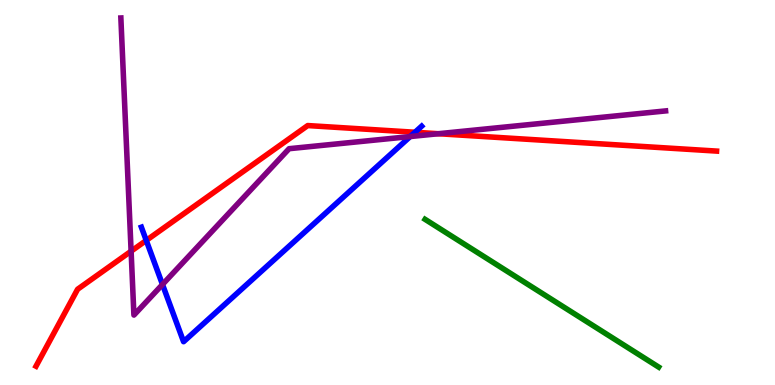[{'lines': ['blue', 'red'], 'intersections': [{'x': 1.89, 'y': 3.76}, {'x': 5.35, 'y': 6.56}]}, {'lines': ['green', 'red'], 'intersections': []}, {'lines': ['purple', 'red'], 'intersections': [{'x': 1.69, 'y': 3.48}, {'x': 5.66, 'y': 6.53}]}, {'lines': ['blue', 'green'], 'intersections': []}, {'lines': ['blue', 'purple'], 'intersections': [{'x': 2.1, 'y': 2.61}, {'x': 5.29, 'y': 6.45}]}, {'lines': ['green', 'purple'], 'intersections': []}]